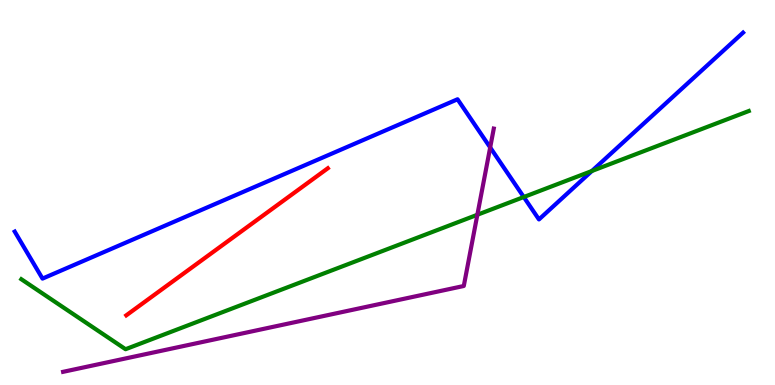[{'lines': ['blue', 'red'], 'intersections': []}, {'lines': ['green', 'red'], 'intersections': []}, {'lines': ['purple', 'red'], 'intersections': []}, {'lines': ['blue', 'green'], 'intersections': [{'x': 6.76, 'y': 4.88}, {'x': 7.64, 'y': 5.56}]}, {'lines': ['blue', 'purple'], 'intersections': [{'x': 6.32, 'y': 6.17}]}, {'lines': ['green', 'purple'], 'intersections': [{'x': 6.16, 'y': 4.42}]}]